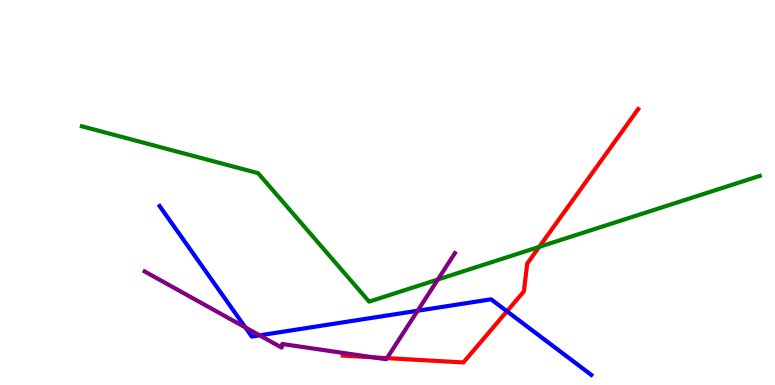[{'lines': ['blue', 'red'], 'intersections': [{'x': 6.54, 'y': 1.91}]}, {'lines': ['green', 'red'], 'intersections': [{'x': 6.96, 'y': 3.59}]}, {'lines': ['purple', 'red'], 'intersections': [{'x': 4.81, 'y': 0.719}, {'x': 4.99, 'y': 0.698}]}, {'lines': ['blue', 'green'], 'intersections': []}, {'lines': ['blue', 'purple'], 'intersections': [{'x': 3.17, 'y': 1.49}, {'x': 3.35, 'y': 1.29}, {'x': 5.39, 'y': 1.93}]}, {'lines': ['green', 'purple'], 'intersections': [{'x': 5.65, 'y': 2.74}]}]